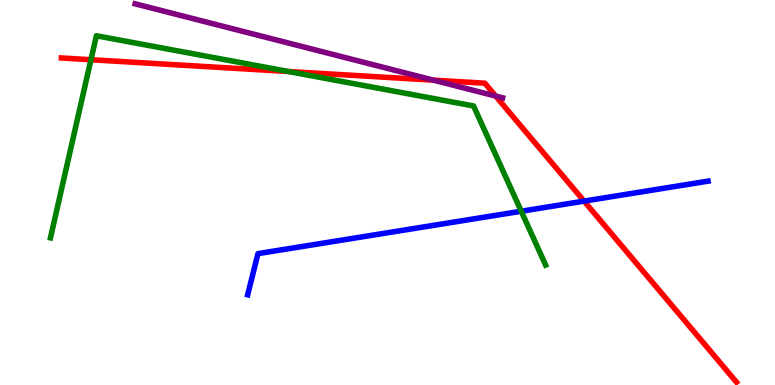[{'lines': ['blue', 'red'], 'intersections': [{'x': 7.54, 'y': 4.78}]}, {'lines': ['green', 'red'], 'intersections': [{'x': 1.17, 'y': 8.45}, {'x': 3.72, 'y': 8.14}]}, {'lines': ['purple', 'red'], 'intersections': [{'x': 5.59, 'y': 7.92}, {'x': 6.4, 'y': 7.5}]}, {'lines': ['blue', 'green'], 'intersections': [{'x': 6.73, 'y': 4.51}]}, {'lines': ['blue', 'purple'], 'intersections': []}, {'lines': ['green', 'purple'], 'intersections': []}]